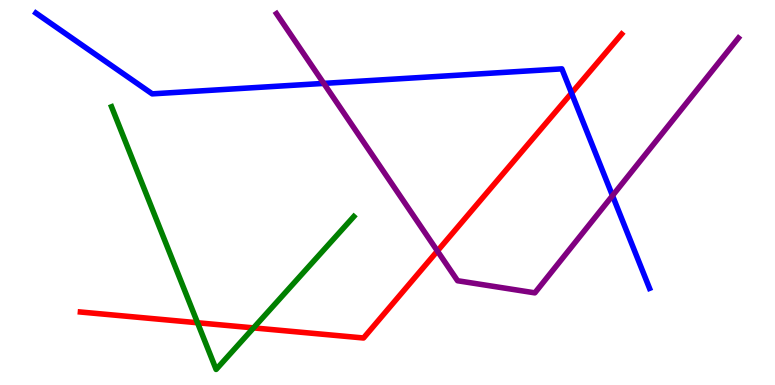[{'lines': ['blue', 'red'], 'intersections': [{'x': 7.37, 'y': 7.58}]}, {'lines': ['green', 'red'], 'intersections': [{'x': 2.55, 'y': 1.62}, {'x': 3.27, 'y': 1.48}]}, {'lines': ['purple', 'red'], 'intersections': [{'x': 5.64, 'y': 3.48}]}, {'lines': ['blue', 'green'], 'intersections': []}, {'lines': ['blue', 'purple'], 'intersections': [{'x': 4.18, 'y': 7.83}, {'x': 7.9, 'y': 4.92}]}, {'lines': ['green', 'purple'], 'intersections': []}]